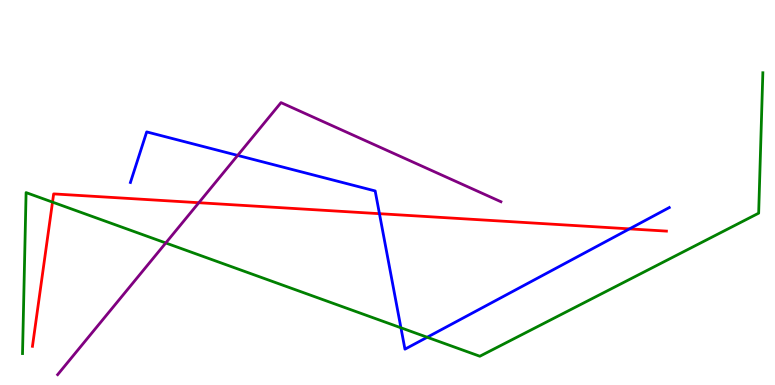[{'lines': ['blue', 'red'], 'intersections': [{'x': 4.9, 'y': 4.45}, {'x': 8.12, 'y': 4.06}]}, {'lines': ['green', 'red'], 'intersections': [{'x': 0.678, 'y': 4.75}]}, {'lines': ['purple', 'red'], 'intersections': [{'x': 2.57, 'y': 4.73}]}, {'lines': ['blue', 'green'], 'intersections': [{'x': 5.17, 'y': 1.49}, {'x': 5.51, 'y': 1.24}]}, {'lines': ['blue', 'purple'], 'intersections': [{'x': 3.07, 'y': 5.96}]}, {'lines': ['green', 'purple'], 'intersections': [{'x': 2.14, 'y': 3.69}]}]